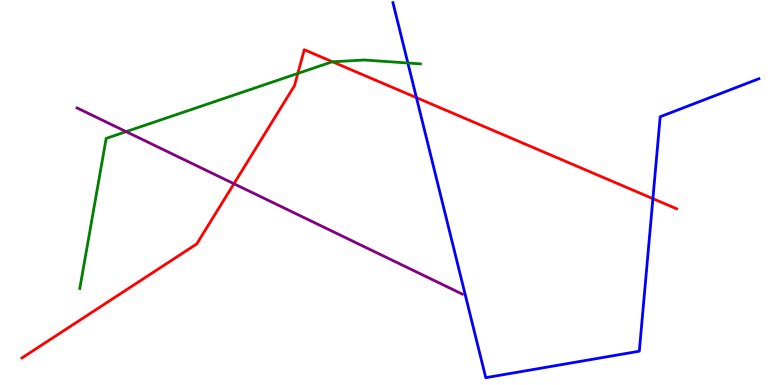[{'lines': ['blue', 'red'], 'intersections': [{'x': 5.37, 'y': 7.46}, {'x': 8.42, 'y': 4.84}]}, {'lines': ['green', 'red'], 'intersections': [{'x': 3.84, 'y': 8.09}, {'x': 4.29, 'y': 8.39}]}, {'lines': ['purple', 'red'], 'intersections': [{'x': 3.02, 'y': 5.23}]}, {'lines': ['blue', 'green'], 'intersections': [{'x': 5.26, 'y': 8.36}]}, {'lines': ['blue', 'purple'], 'intersections': []}, {'lines': ['green', 'purple'], 'intersections': [{'x': 1.63, 'y': 6.58}]}]